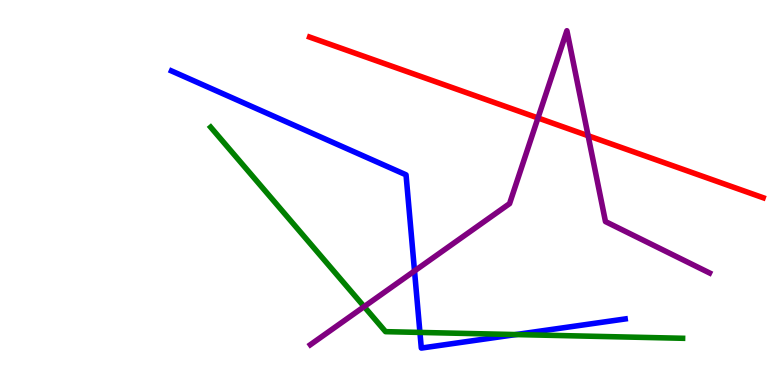[{'lines': ['blue', 'red'], 'intersections': []}, {'lines': ['green', 'red'], 'intersections': []}, {'lines': ['purple', 'red'], 'intersections': [{'x': 6.94, 'y': 6.94}, {'x': 7.59, 'y': 6.47}]}, {'lines': ['blue', 'green'], 'intersections': [{'x': 5.42, 'y': 1.37}, {'x': 6.66, 'y': 1.31}]}, {'lines': ['blue', 'purple'], 'intersections': [{'x': 5.35, 'y': 2.96}]}, {'lines': ['green', 'purple'], 'intersections': [{'x': 4.7, 'y': 2.04}]}]